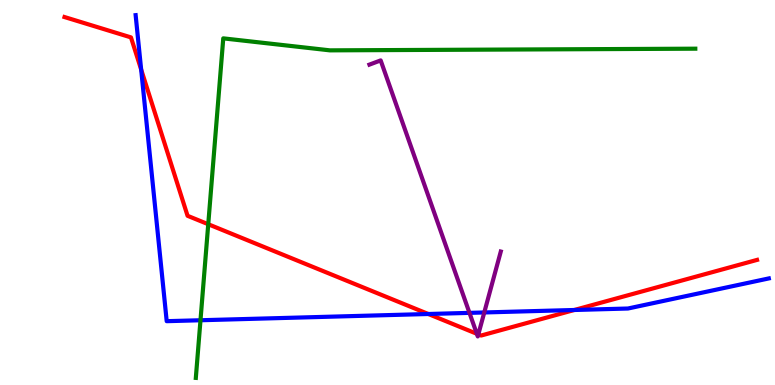[{'lines': ['blue', 'red'], 'intersections': [{'x': 1.82, 'y': 8.19}, {'x': 5.53, 'y': 1.84}, {'x': 7.41, 'y': 1.95}]}, {'lines': ['green', 'red'], 'intersections': [{'x': 2.69, 'y': 4.18}]}, {'lines': ['purple', 'red'], 'intersections': [{'x': 6.15, 'y': 1.33}, {'x': 6.17, 'y': 1.31}]}, {'lines': ['blue', 'green'], 'intersections': [{'x': 2.59, 'y': 1.68}]}, {'lines': ['blue', 'purple'], 'intersections': [{'x': 6.06, 'y': 1.87}, {'x': 6.25, 'y': 1.88}]}, {'lines': ['green', 'purple'], 'intersections': []}]